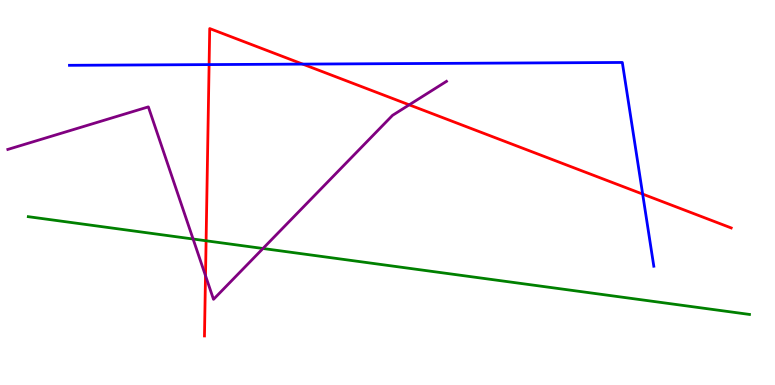[{'lines': ['blue', 'red'], 'intersections': [{'x': 2.7, 'y': 8.32}, {'x': 3.91, 'y': 8.33}, {'x': 8.29, 'y': 4.96}]}, {'lines': ['green', 'red'], 'intersections': [{'x': 2.66, 'y': 3.75}]}, {'lines': ['purple', 'red'], 'intersections': [{'x': 2.65, 'y': 2.84}, {'x': 5.28, 'y': 7.28}]}, {'lines': ['blue', 'green'], 'intersections': []}, {'lines': ['blue', 'purple'], 'intersections': []}, {'lines': ['green', 'purple'], 'intersections': [{'x': 2.49, 'y': 3.79}, {'x': 3.39, 'y': 3.55}]}]